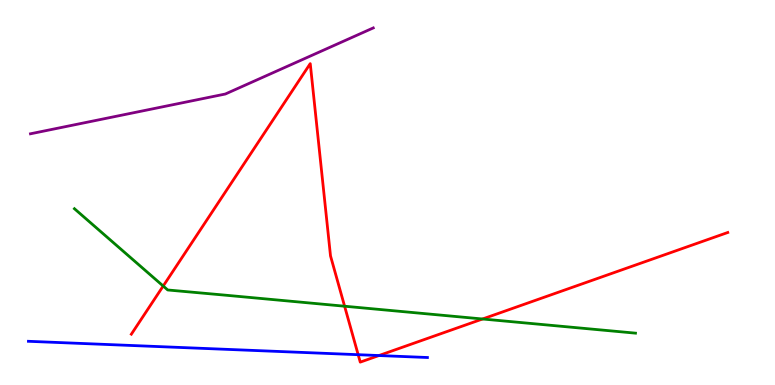[{'lines': ['blue', 'red'], 'intersections': [{'x': 4.62, 'y': 0.787}, {'x': 4.89, 'y': 0.765}]}, {'lines': ['green', 'red'], 'intersections': [{'x': 2.11, 'y': 2.57}, {'x': 4.45, 'y': 2.05}, {'x': 6.23, 'y': 1.71}]}, {'lines': ['purple', 'red'], 'intersections': []}, {'lines': ['blue', 'green'], 'intersections': []}, {'lines': ['blue', 'purple'], 'intersections': []}, {'lines': ['green', 'purple'], 'intersections': []}]